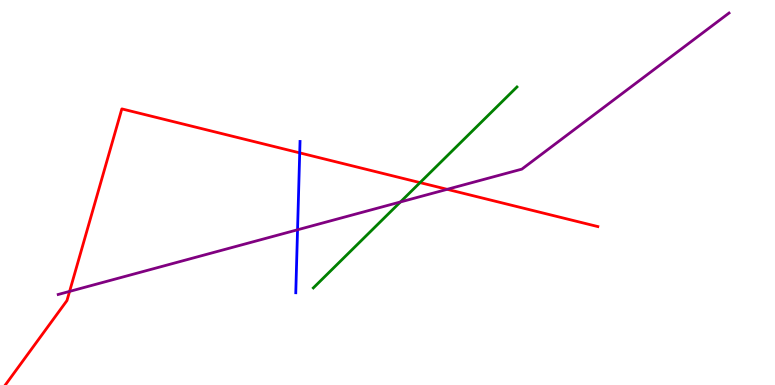[{'lines': ['blue', 'red'], 'intersections': [{'x': 3.87, 'y': 6.03}]}, {'lines': ['green', 'red'], 'intersections': [{'x': 5.42, 'y': 5.26}]}, {'lines': ['purple', 'red'], 'intersections': [{'x': 0.898, 'y': 2.43}, {'x': 5.77, 'y': 5.08}]}, {'lines': ['blue', 'green'], 'intersections': []}, {'lines': ['blue', 'purple'], 'intersections': [{'x': 3.84, 'y': 4.03}]}, {'lines': ['green', 'purple'], 'intersections': [{'x': 5.17, 'y': 4.75}]}]